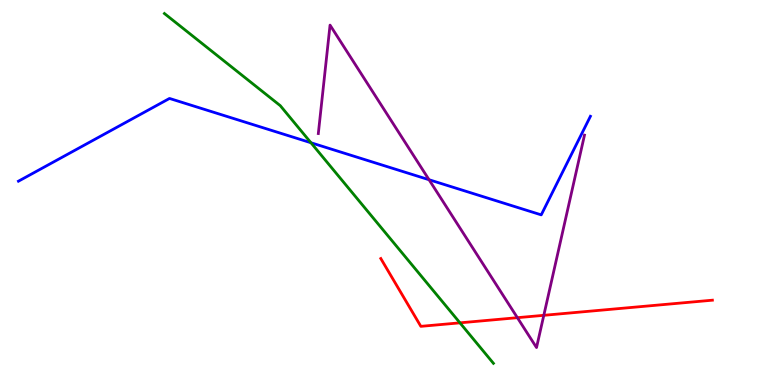[{'lines': ['blue', 'red'], 'intersections': []}, {'lines': ['green', 'red'], 'intersections': [{'x': 5.93, 'y': 1.61}]}, {'lines': ['purple', 'red'], 'intersections': [{'x': 6.68, 'y': 1.75}, {'x': 7.02, 'y': 1.81}]}, {'lines': ['blue', 'green'], 'intersections': [{'x': 4.01, 'y': 6.29}]}, {'lines': ['blue', 'purple'], 'intersections': [{'x': 5.54, 'y': 5.33}]}, {'lines': ['green', 'purple'], 'intersections': []}]